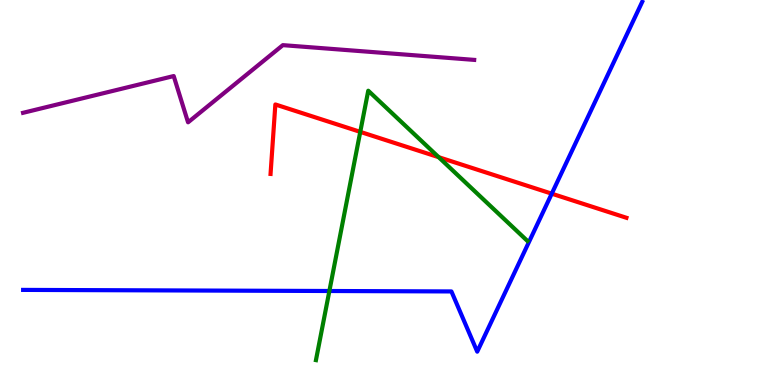[{'lines': ['blue', 'red'], 'intersections': [{'x': 7.12, 'y': 4.97}]}, {'lines': ['green', 'red'], 'intersections': [{'x': 4.65, 'y': 6.57}, {'x': 5.66, 'y': 5.92}]}, {'lines': ['purple', 'red'], 'intersections': []}, {'lines': ['blue', 'green'], 'intersections': [{'x': 4.25, 'y': 2.44}]}, {'lines': ['blue', 'purple'], 'intersections': []}, {'lines': ['green', 'purple'], 'intersections': []}]